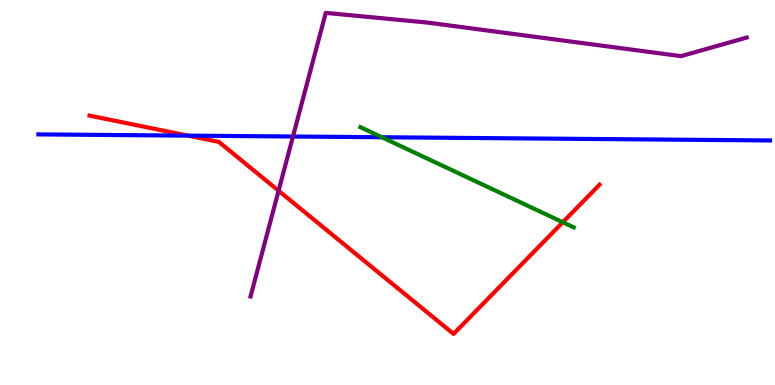[{'lines': ['blue', 'red'], 'intersections': [{'x': 2.43, 'y': 6.48}]}, {'lines': ['green', 'red'], 'intersections': [{'x': 7.26, 'y': 4.23}]}, {'lines': ['purple', 'red'], 'intersections': [{'x': 3.59, 'y': 5.05}]}, {'lines': ['blue', 'green'], 'intersections': [{'x': 4.93, 'y': 6.44}]}, {'lines': ['blue', 'purple'], 'intersections': [{'x': 3.78, 'y': 6.45}]}, {'lines': ['green', 'purple'], 'intersections': []}]